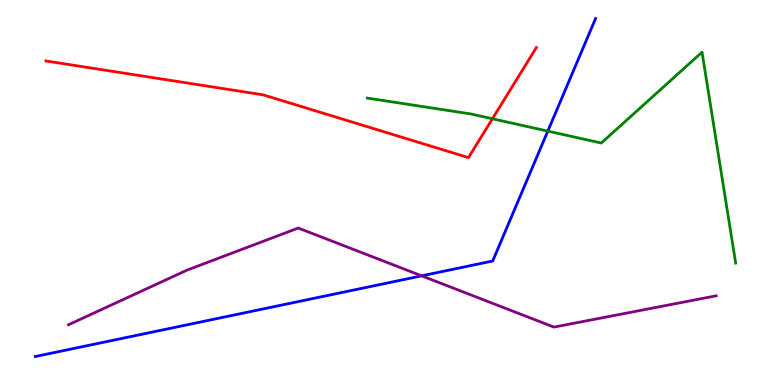[{'lines': ['blue', 'red'], 'intersections': []}, {'lines': ['green', 'red'], 'intersections': [{'x': 6.35, 'y': 6.92}]}, {'lines': ['purple', 'red'], 'intersections': []}, {'lines': ['blue', 'green'], 'intersections': [{'x': 7.07, 'y': 6.59}]}, {'lines': ['blue', 'purple'], 'intersections': [{'x': 5.44, 'y': 2.84}]}, {'lines': ['green', 'purple'], 'intersections': []}]